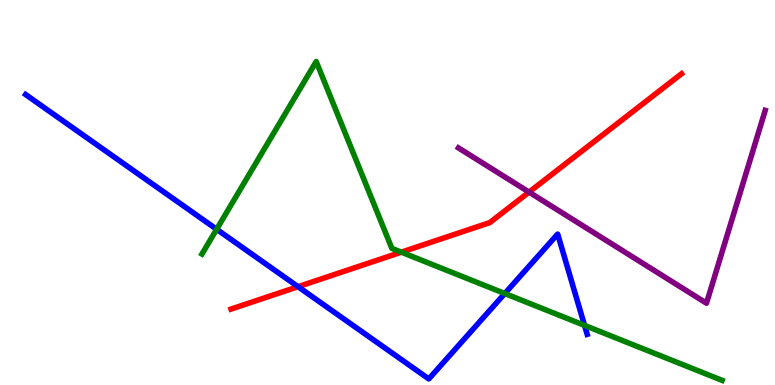[{'lines': ['blue', 'red'], 'intersections': [{'x': 3.85, 'y': 2.55}]}, {'lines': ['green', 'red'], 'intersections': [{'x': 5.18, 'y': 3.45}]}, {'lines': ['purple', 'red'], 'intersections': [{'x': 6.83, 'y': 5.01}]}, {'lines': ['blue', 'green'], 'intersections': [{'x': 2.8, 'y': 4.04}, {'x': 6.51, 'y': 2.38}, {'x': 7.54, 'y': 1.55}]}, {'lines': ['blue', 'purple'], 'intersections': []}, {'lines': ['green', 'purple'], 'intersections': []}]